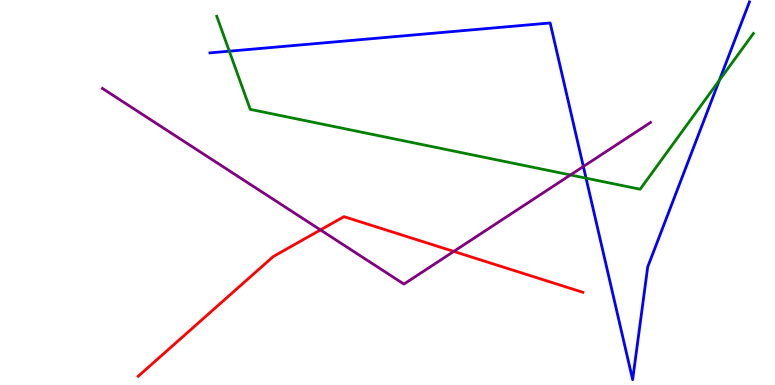[{'lines': ['blue', 'red'], 'intersections': []}, {'lines': ['green', 'red'], 'intersections': []}, {'lines': ['purple', 'red'], 'intersections': [{'x': 4.13, 'y': 4.03}, {'x': 5.86, 'y': 3.47}]}, {'lines': ['blue', 'green'], 'intersections': [{'x': 2.96, 'y': 8.67}, {'x': 7.56, 'y': 5.37}, {'x': 9.28, 'y': 7.91}]}, {'lines': ['blue', 'purple'], 'intersections': [{'x': 7.53, 'y': 5.68}]}, {'lines': ['green', 'purple'], 'intersections': [{'x': 7.36, 'y': 5.46}]}]